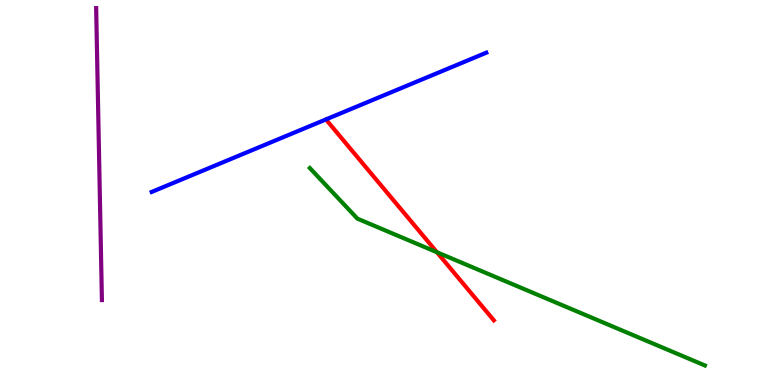[{'lines': ['blue', 'red'], 'intersections': []}, {'lines': ['green', 'red'], 'intersections': [{'x': 5.64, 'y': 3.45}]}, {'lines': ['purple', 'red'], 'intersections': []}, {'lines': ['blue', 'green'], 'intersections': []}, {'lines': ['blue', 'purple'], 'intersections': []}, {'lines': ['green', 'purple'], 'intersections': []}]